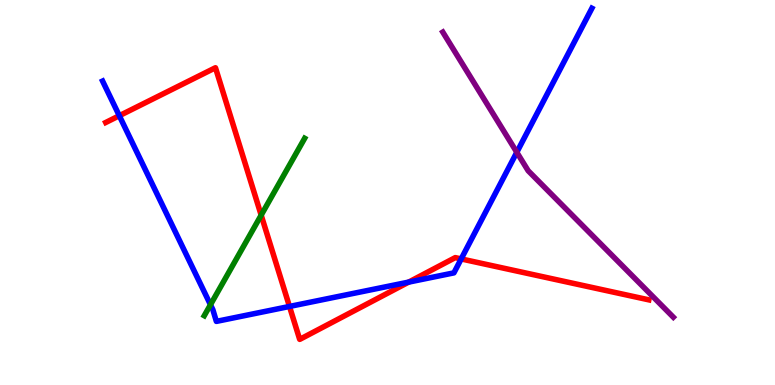[{'lines': ['blue', 'red'], 'intersections': [{'x': 1.54, 'y': 6.99}, {'x': 3.74, 'y': 2.04}, {'x': 5.27, 'y': 2.67}, {'x': 5.95, 'y': 3.27}]}, {'lines': ['green', 'red'], 'intersections': [{'x': 3.37, 'y': 4.41}]}, {'lines': ['purple', 'red'], 'intersections': []}, {'lines': ['blue', 'green'], 'intersections': [{'x': 2.72, 'y': 2.08}]}, {'lines': ['blue', 'purple'], 'intersections': [{'x': 6.67, 'y': 6.04}]}, {'lines': ['green', 'purple'], 'intersections': []}]